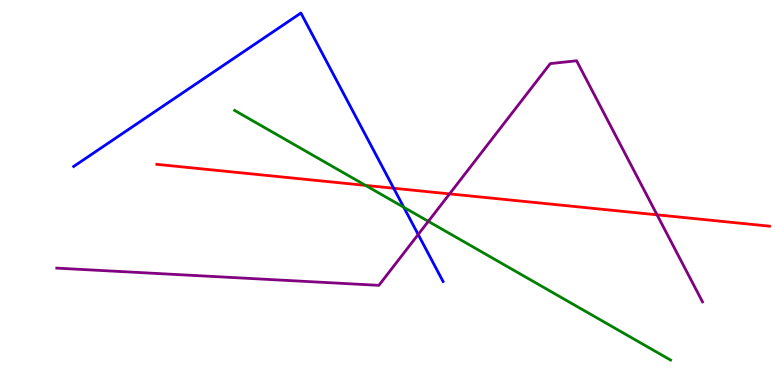[{'lines': ['blue', 'red'], 'intersections': [{'x': 5.08, 'y': 5.11}]}, {'lines': ['green', 'red'], 'intersections': [{'x': 4.72, 'y': 5.18}]}, {'lines': ['purple', 'red'], 'intersections': [{'x': 5.8, 'y': 4.96}, {'x': 8.48, 'y': 4.42}]}, {'lines': ['blue', 'green'], 'intersections': [{'x': 5.21, 'y': 4.62}]}, {'lines': ['blue', 'purple'], 'intersections': [{'x': 5.4, 'y': 3.91}]}, {'lines': ['green', 'purple'], 'intersections': [{'x': 5.53, 'y': 4.25}]}]